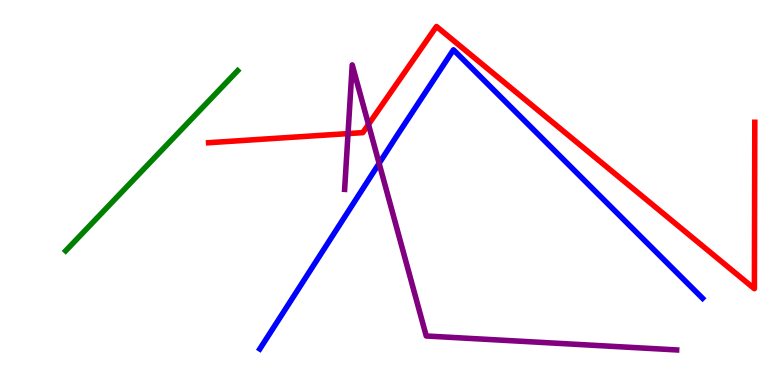[{'lines': ['blue', 'red'], 'intersections': []}, {'lines': ['green', 'red'], 'intersections': []}, {'lines': ['purple', 'red'], 'intersections': [{'x': 4.49, 'y': 6.53}, {'x': 4.75, 'y': 6.77}]}, {'lines': ['blue', 'green'], 'intersections': []}, {'lines': ['blue', 'purple'], 'intersections': [{'x': 4.89, 'y': 5.76}]}, {'lines': ['green', 'purple'], 'intersections': []}]